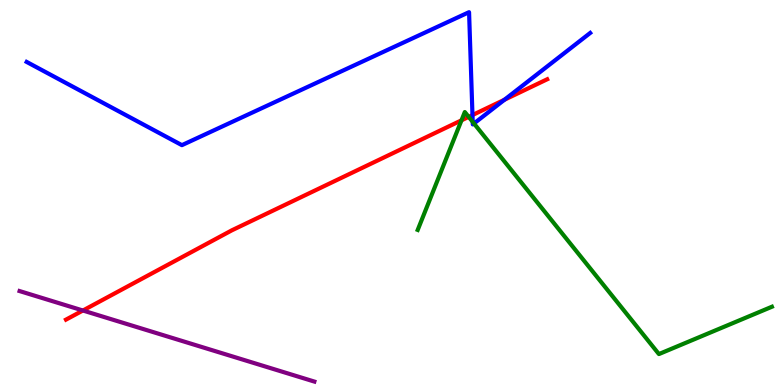[{'lines': ['blue', 'red'], 'intersections': [{'x': 6.1, 'y': 7.01}, {'x': 6.51, 'y': 7.41}]}, {'lines': ['green', 'red'], 'intersections': [{'x': 5.95, 'y': 6.87}, {'x': 6.05, 'y': 6.96}]}, {'lines': ['purple', 'red'], 'intersections': [{'x': 1.07, 'y': 1.93}]}, {'lines': ['blue', 'green'], 'intersections': [{'x': 6.1, 'y': 6.83}, {'x': 6.12, 'y': 6.79}]}, {'lines': ['blue', 'purple'], 'intersections': []}, {'lines': ['green', 'purple'], 'intersections': []}]